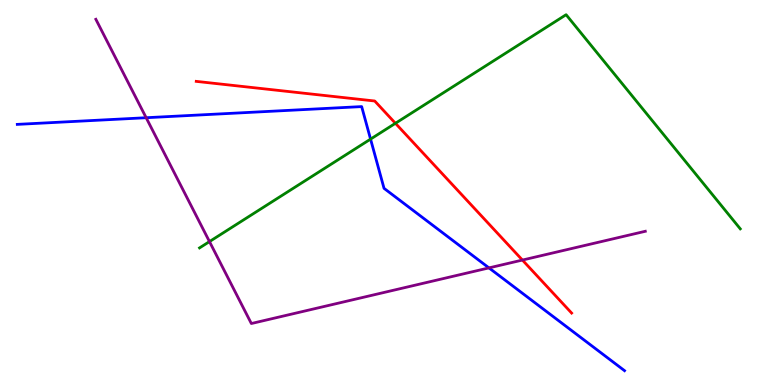[{'lines': ['blue', 'red'], 'intersections': []}, {'lines': ['green', 'red'], 'intersections': [{'x': 5.1, 'y': 6.8}]}, {'lines': ['purple', 'red'], 'intersections': [{'x': 6.74, 'y': 3.25}]}, {'lines': ['blue', 'green'], 'intersections': [{'x': 4.78, 'y': 6.39}]}, {'lines': ['blue', 'purple'], 'intersections': [{'x': 1.89, 'y': 6.94}, {'x': 6.31, 'y': 3.04}]}, {'lines': ['green', 'purple'], 'intersections': [{'x': 2.7, 'y': 3.72}]}]